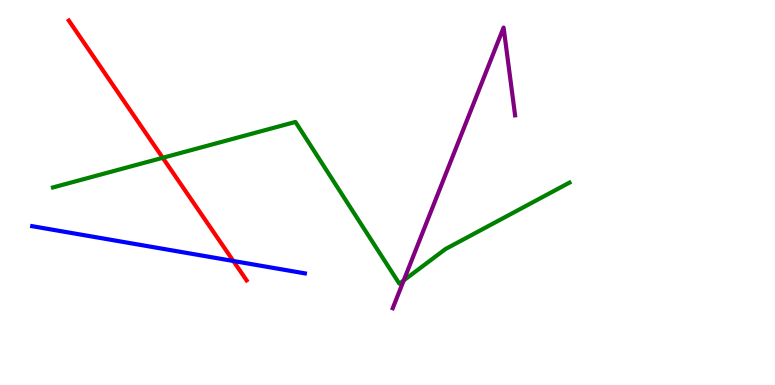[{'lines': ['blue', 'red'], 'intersections': [{'x': 3.01, 'y': 3.22}]}, {'lines': ['green', 'red'], 'intersections': [{'x': 2.1, 'y': 5.9}]}, {'lines': ['purple', 'red'], 'intersections': []}, {'lines': ['blue', 'green'], 'intersections': []}, {'lines': ['blue', 'purple'], 'intersections': []}, {'lines': ['green', 'purple'], 'intersections': [{'x': 5.21, 'y': 2.72}]}]